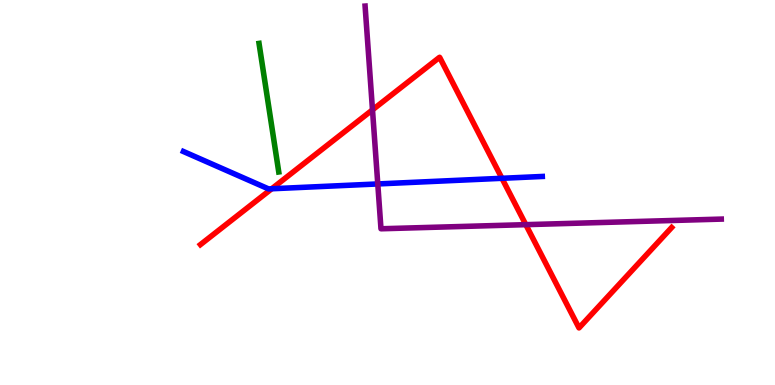[{'lines': ['blue', 'red'], 'intersections': [{'x': 3.51, 'y': 5.1}, {'x': 6.48, 'y': 5.37}]}, {'lines': ['green', 'red'], 'intersections': []}, {'lines': ['purple', 'red'], 'intersections': [{'x': 4.81, 'y': 7.15}, {'x': 6.78, 'y': 4.16}]}, {'lines': ['blue', 'green'], 'intersections': []}, {'lines': ['blue', 'purple'], 'intersections': [{'x': 4.87, 'y': 5.22}]}, {'lines': ['green', 'purple'], 'intersections': []}]